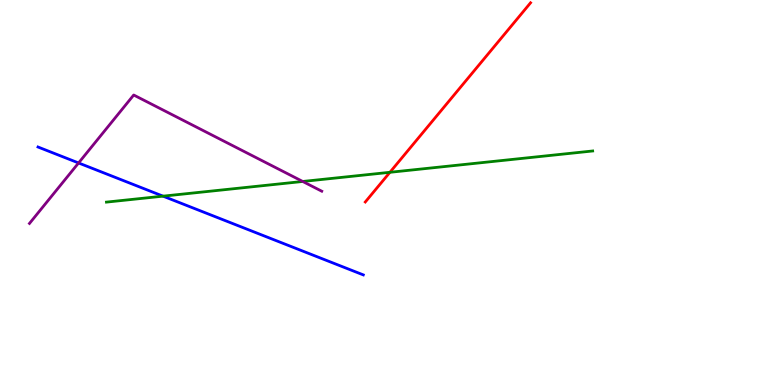[{'lines': ['blue', 'red'], 'intersections': []}, {'lines': ['green', 'red'], 'intersections': [{'x': 5.03, 'y': 5.52}]}, {'lines': ['purple', 'red'], 'intersections': []}, {'lines': ['blue', 'green'], 'intersections': [{'x': 2.1, 'y': 4.9}]}, {'lines': ['blue', 'purple'], 'intersections': [{'x': 1.01, 'y': 5.77}]}, {'lines': ['green', 'purple'], 'intersections': [{'x': 3.91, 'y': 5.29}]}]